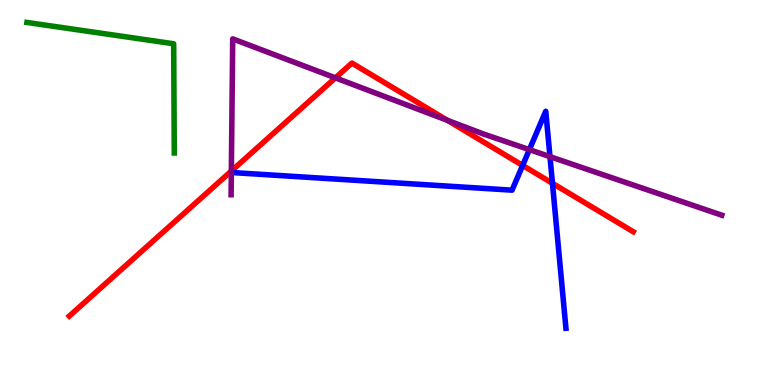[{'lines': ['blue', 'red'], 'intersections': [{'x': 6.74, 'y': 5.7}, {'x': 7.13, 'y': 5.24}]}, {'lines': ['green', 'red'], 'intersections': []}, {'lines': ['purple', 'red'], 'intersections': [{'x': 2.99, 'y': 5.56}, {'x': 4.33, 'y': 7.98}, {'x': 5.77, 'y': 6.87}]}, {'lines': ['blue', 'green'], 'intersections': []}, {'lines': ['blue', 'purple'], 'intersections': [{'x': 6.83, 'y': 6.11}, {'x': 7.1, 'y': 5.93}]}, {'lines': ['green', 'purple'], 'intersections': []}]